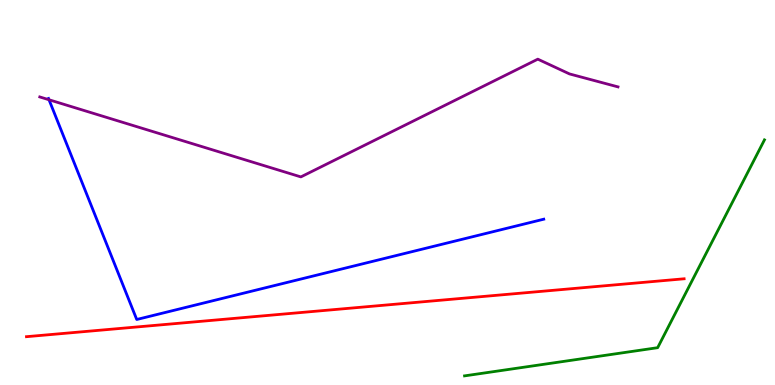[{'lines': ['blue', 'red'], 'intersections': []}, {'lines': ['green', 'red'], 'intersections': []}, {'lines': ['purple', 'red'], 'intersections': []}, {'lines': ['blue', 'green'], 'intersections': []}, {'lines': ['blue', 'purple'], 'intersections': [{'x': 0.632, 'y': 7.41}]}, {'lines': ['green', 'purple'], 'intersections': []}]